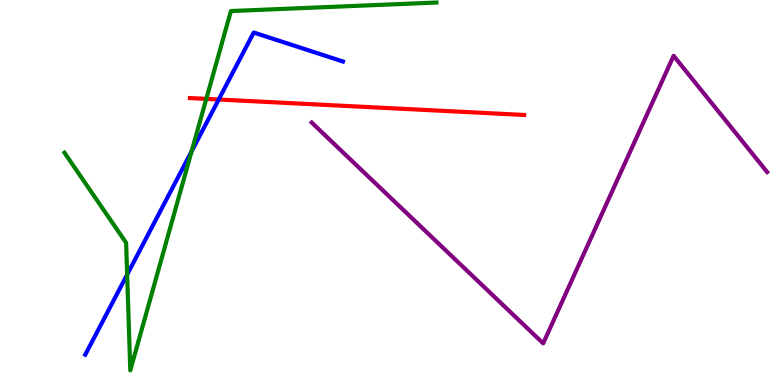[{'lines': ['blue', 'red'], 'intersections': [{'x': 2.82, 'y': 7.42}]}, {'lines': ['green', 'red'], 'intersections': [{'x': 2.66, 'y': 7.43}]}, {'lines': ['purple', 'red'], 'intersections': []}, {'lines': ['blue', 'green'], 'intersections': [{'x': 1.64, 'y': 2.87}, {'x': 2.47, 'y': 6.07}]}, {'lines': ['blue', 'purple'], 'intersections': []}, {'lines': ['green', 'purple'], 'intersections': []}]